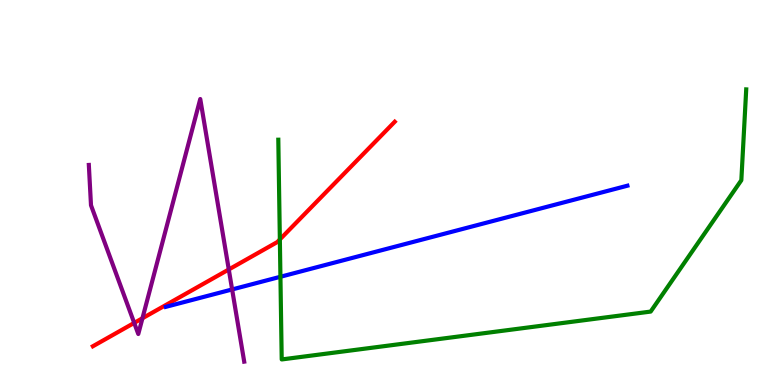[{'lines': ['blue', 'red'], 'intersections': []}, {'lines': ['green', 'red'], 'intersections': [{'x': 3.61, 'y': 3.78}]}, {'lines': ['purple', 'red'], 'intersections': [{'x': 1.73, 'y': 1.61}, {'x': 1.84, 'y': 1.73}, {'x': 2.95, 'y': 3.0}]}, {'lines': ['blue', 'green'], 'intersections': [{'x': 3.62, 'y': 2.81}]}, {'lines': ['blue', 'purple'], 'intersections': [{'x': 3.0, 'y': 2.48}]}, {'lines': ['green', 'purple'], 'intersections': []}]